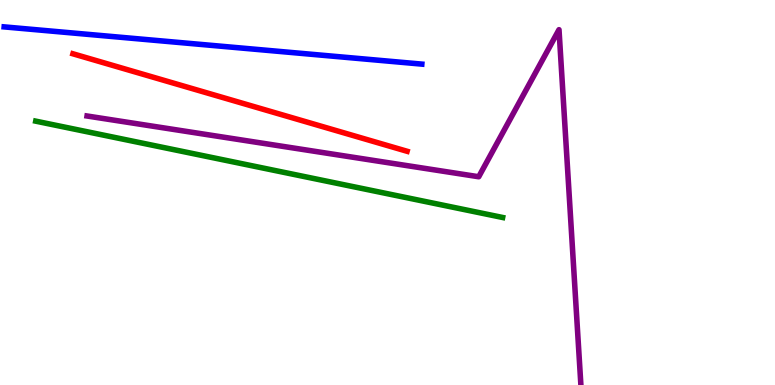[{'lines': ['blue', 'red'], 'intersections': []}, {'lines': ['green', 'red'], 'intersections': []}, {'lines': ['purple', 'red'], 'intersections': []}, {'lines': ['blue', 'green'], 'intersections': []}, {'lines': ['blue', 'purple'], 'intersections': []}, {'lines': ['green', 'purple'], 'intersections': []}]